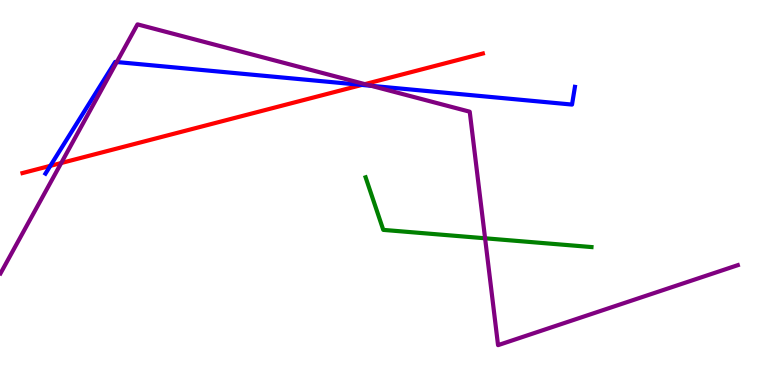[{'lines': ['blue', 'red'], 'intersections': [{'x': 0.649, 'y': 5.69}, {'x': 4.67, 'y': 7.79}]}, {'lines': ['green', 'red'], 'intersections': []}, {'lines': ['purple', 'red'], 'intersections': [{'x': 0.79, 'y': 5.77}, {'x': 4.71, 'y': 7.81}]}, {'lines': ['blue', 'green'], 'intersections': []}, {'lines': ['blue', 'purple'], 'intersections': [{'x': 1.51, 'y': 8.39}, {'x': 4.79, 'y': 7.77}]}, {'lines': ['green', 'purple'], 'intersections': [{'x': 6.26, 'y': 3.81}]}]